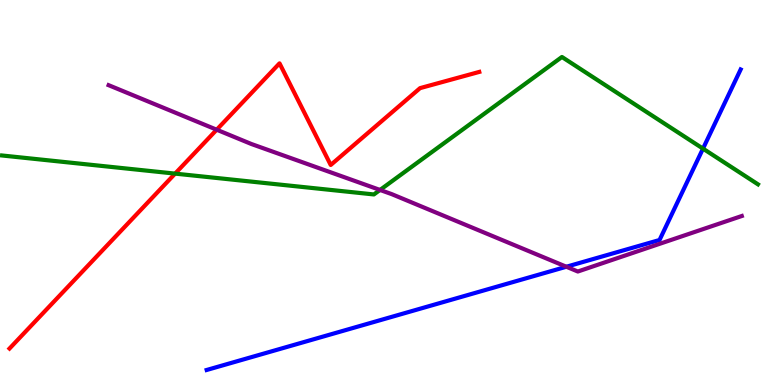[{'lines': ['blue', 'red'], 'intersections': []}, {'lines': ['green', 'red'], 'intersections': [{'x': 2.26, 'y': 5.49}]}, {'lines': ['purple', 'red'], 'intersections': [{'x': 2.8, 'y': 6.63}]}, {'lines': ['blue', 'green'], 'intersections': [{'x': 9.07, 'y': 6.14}]}, {'lines': ['blue', 'purple'], 'intersections': [{'x': 7.31, 'y': 3.07}]}, {'lines': ['green', 'purple'], 'intersections': [{'x': 4.9, 'y': 5.07}]}]